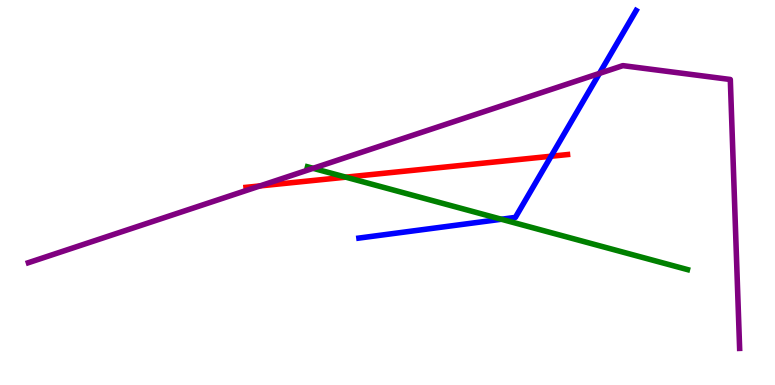[{'lines': ['blue', 'red'], 'intersections': [{'x': 7.11, 'y': 5.94}]}, {'lines': ['green', 'red'], 'intersections': [{'x': 4.46, 'y': 5.4}]}, {'lines': ['purple', 'red'], 'intersections': [{'x': 3.35, 'y': 5.17}]}, {'lines': ['blue', 'green'], 'intersections': [{'x': 6.47, 'y': 4.31}]}, {'lines': ['blue', 'purple'], 'intersections': [{'x': 7.73, 'y': 8.09}]}, {'lines': ['green', 'purple'], 'intersections': [{'x': 4.04, 'y': 5.63}]}]